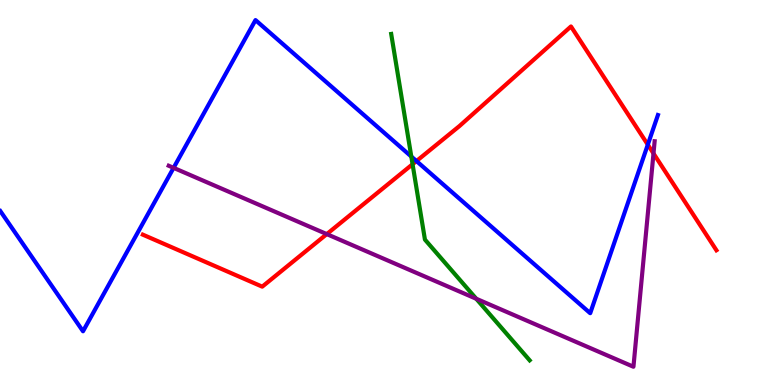[{'lines': ['blue', 'red'], 'intersections': [{'x': 5.37, 'y': 5.82}, {'x': 8.36, 'y': 6.24}]}, {'lines': ['green', 'red'], 'intersections': [{'x': 5.32, 'y': 5.73}]}, {'lines': ['purple', 'red'], 'intersections': [{'x': 4.22, 'y': 3.92}, {'x': 8.43, 'y': 6.01}]}, {'lines': ['blue', 'green'], 'intersections': [{'x': 5.31, 'y': 5.93}]}, {'lines': ['blue', 'purple'], 'intersections': [{'x': 2.24, 'y': 5.64}]}, {'lines': ['green', 'purple'], 'intersections': [{'x': 6.15, 'y': 2.24}]}]